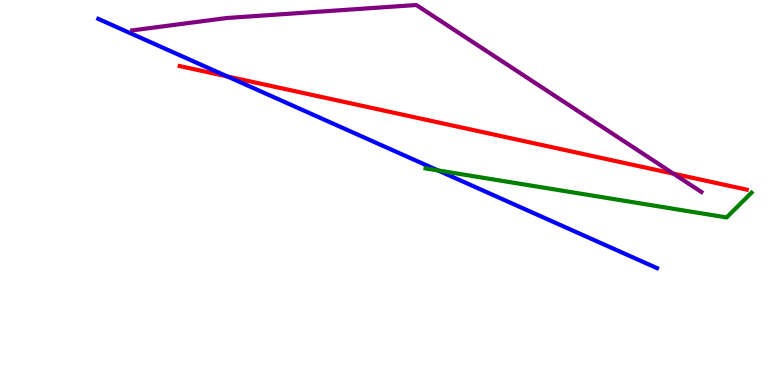[{'lines': ['blue', 'red'], 'intersections': [{'x': 2.93, 'y': 8.01}]}, {'lines': ['green', 'red'], 'intersections': []}, {'lines': ['purple', 'red'], 'intersections': [{'x': 8.69, 'y': 5.49}]}, {'lines': ['blue', 'green'], 'intersections': [{'x': 5.65, 'y': 5.57}]}, {'lines': ['blue', 'purple'], 'intersections': []}, {'lines': ['green', 'purple'], 'intersections': []}]